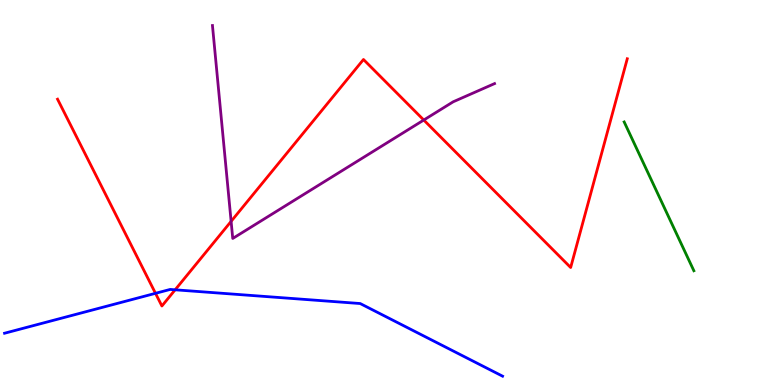[{'lines': ['blue', 'red'], 'intersections': [{'x': 2.01, 'y': 2.38}, {'x': 2.26, 'y': 2.47}]}, {'lines': ['green', 'red'], 'intersections': []}, {'lines': ['purple', 'red'], 'intersections': [{'x': 2.98, 'y': 4.25}, {'x': 5.47, 'y': 6.88}]}, {'lines': ['blue', 'green'], 'intersections': []}, {'lines': ['blue', 'purple'], 'intersections': []}, {'lines': ['green', 'purple'], 'intersections': []}]